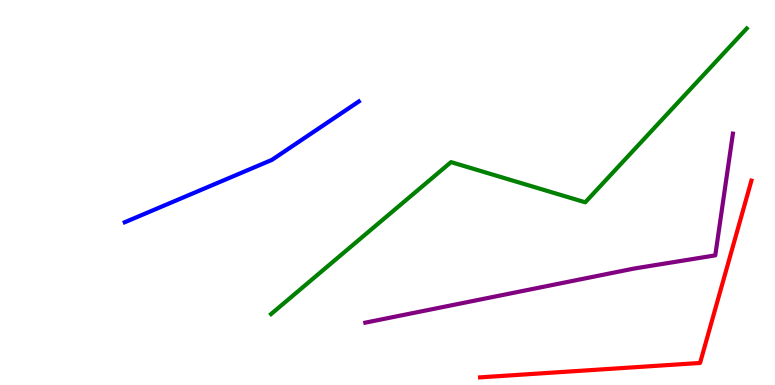[{'lines': ['blue', 'red'], 'intersections': []}, {'lines': ['green', 'red'], 'intersections': []}, {'lines': ['purple', 'red'], 'intersections': []}, {'lines': ['blue', 'green'], 'intersections': []}, {'lines': ['blue', 'purple'], 'intersections': []}, {'lines': ['green', 'purple'], 'intersections': []}]